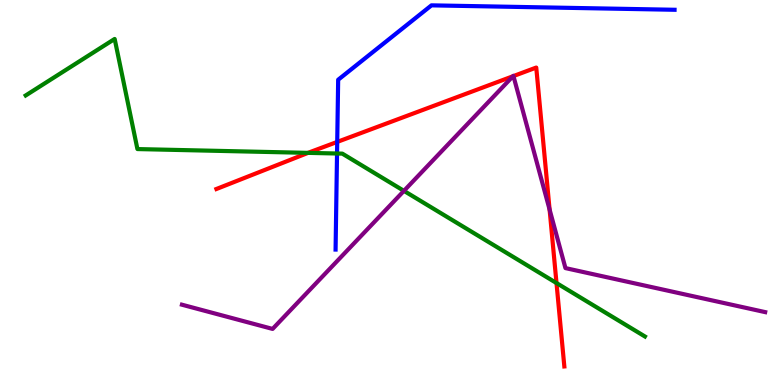[{'lines': ['blue', 'red'], 'intersections': [{'x': 4.35, 'y': 6.31}]}, {'lines': ['green', 'red'], 'intersections': [{'x': 3.97, 'y': 6.03}, {'x': 7.18, 'y': 2.65}]}, {'lines': ['purple', 'red'], 'intersections': [{'x': 6.62, 'y': 8.02}, {'x': 6.63, 'y': 8.02}, {'x': 7.09, 'y': 4.56}]}, {'lines': ['blue', 'green'], 'intersections': [{'x': 4.35, 'y': 6.01}]}, {'lines': ['blue', 'purple'], 'intersections': []}, {'lines': ['green', 'purple'], 'intersections': [{'x': 5.21, 'y': 5.04}]}]